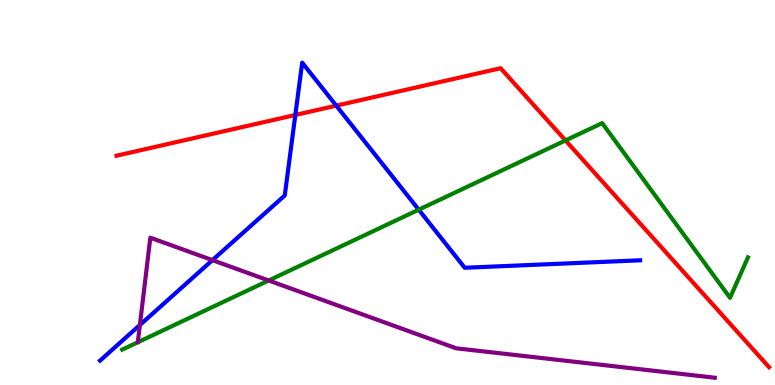[{'lines': ['blue', 'red'], 'intersections': [{'x': 3.81, 'y': 7.01}, {'x': 4.34, 'y': 7.26}]}, {'lines': ['green', 'red'], 'intersections': [{'x': 7.3, 'y': 6.35}]}, {'lines': ['purple', 'red'], 'intersections': []}, {'lines': ['blue', 'green'], 'intersections': [{'x': 5.4, 'y': 4.55}]}, {'lines': ['blue', 'purple'], 'intersections': [{'x': 1.8, 'y': 1.56}, {'x': 2.74, 'y': 3.24}]}, {'lines': ['green', 'purple'], 'intersections': [{'x': 3.47, 'y': 2.71}]}]